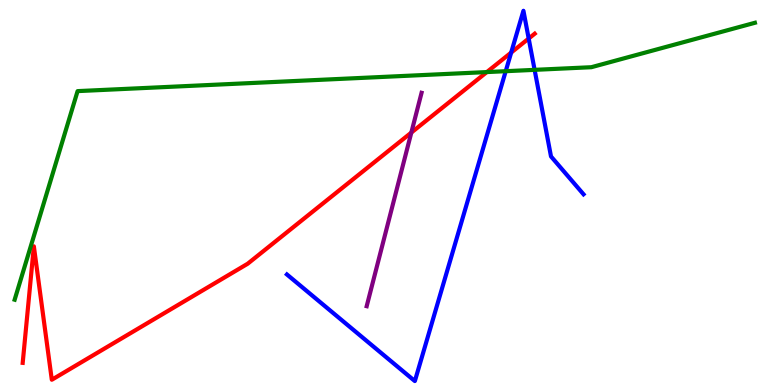[{'lines': ['blue', 'red'], 'intersections': [{'x': 6.6, 'y': 8.63}, {'x': 6.82, 'y': 9.0}]}, {'lines': ['green', 'red'], 'intersections': [{'x': 6.28, 'y': 8.13}]}, {'lines': ['purple', 'red'], 'intersections': [{'x': 5.31, 'y': 6.56}]}, {'lines': ['blue', 'green'], 'intersections': [{'x': 6.53, 'y': 8.15}, {'x': 6.9, 'y': 8.19}]}, {'lines': ['blue', 'purple'], 'intersections': []}, {'lines': ['green', 'purple'], 'intersections': []}]